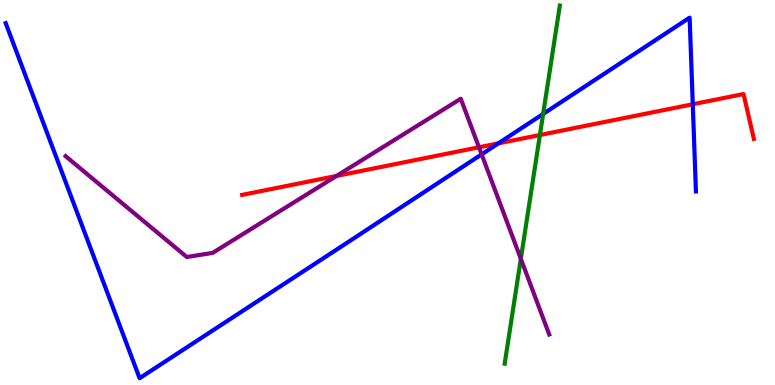[{'lines': ['blue', 'red'], 'intersections': [{'x': 6.43, 'y': 6.28}, {'x': 8.94, 'y': 7.29}]}, {'lines': ['green', 'red'], 'intersections': [{'x': 6.97, 'y': 6.49}]}, {'lines': ['purple', 'red'], 'intersections': [{'x': 4.34, 'y': 5.43}, {'x': 6.18, 'y': 6.17}]}, {'lines': ['blue', 'green'], 'intersections': [{'x': 7.01, 'y': 7.04}]}, {'lines': ['blue', 'purple'], 'intersections': [{'x': 6.21, 'y': 5.99}]}, {'lines': ['green', 'purple'], 'intersections': [{'x': 6.72, 'y': 3.28}]}]